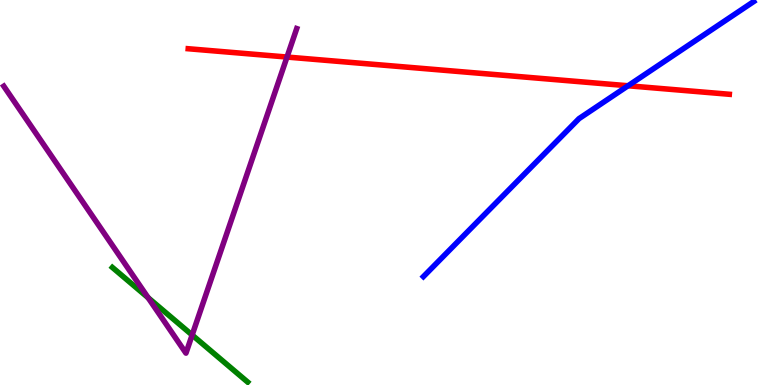[{'lines': ['blue', 'red'], 'intersections': [{'x': 8.1, 'y': 7.77}]}, {'lines': ['green', 'red'], 'intersections': []}, {'lines': ['purple', 'red'], 'intersections': [{'x': 3.7, 'y': 8.52}]}, {'lines': ['blue', 'green'], 'intersections': []}, {'lines': ['blue', 'purple'], 'intersections': []}, {'lines': ['green', 'purple'], 'intersections': [{'x': 1.91, 'y': 2.27}, {'x': 2.48, 'y': 1.3}]}]